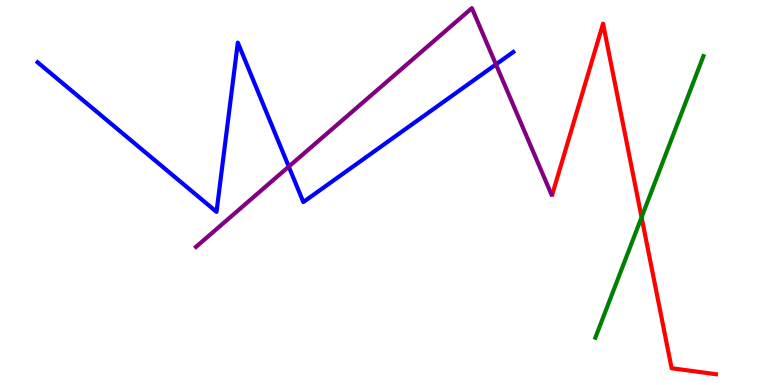[{'lines': ['blue', 'red'], 'intersections': []}, {'lines': ['green', 'red'], 'intersections': [{'x': 8.28, 'y': 4.36}]}, {'lines': ['purple', 'red'], 'intersections': []}, {'lines': ['blue', 'green'], 'intersections': []}, {'lines': ['blue', 'purple'], 'intersections': [{'x': 3.73, 'y': 5.67}, {'x': 6.4, 'y': 8.33}]}, {'lines': ['green', 'purple'], 'intersections': []}]